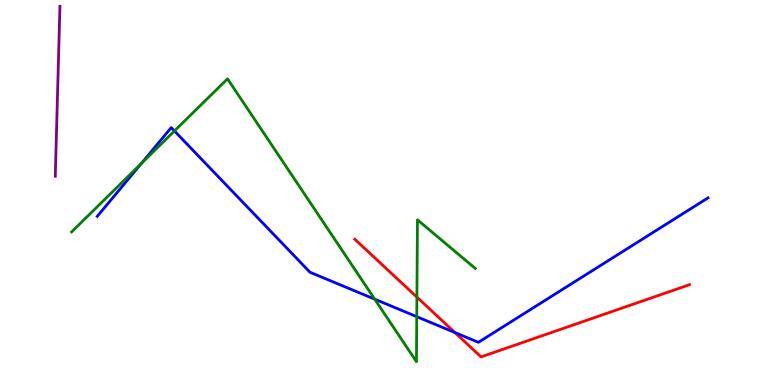[{'lines': ['blue', 'red'], 'intersections': [{'x': 5.87, 'y': 1.36}]}, {'lines': ['green', 'red'], 'intersections': [{'x': 5.38, 'y': 2.28}]}, {'lines': ['purple', 'red'], 'intersections': []}, {'lines': ['blue', 'green'], 'intersections': [{'x': 1.83, 'y': 5.76}, {'x': 2.25, 'y': 6.6}, {'x': 4.83, 'y': 2.23}, {'x': 5.38, 'y': 1.77}]}, {'lines': ['blue', 'purple'], 'intersections': []}, {'lines': ['green', 'purple'], 'intersections': []}]